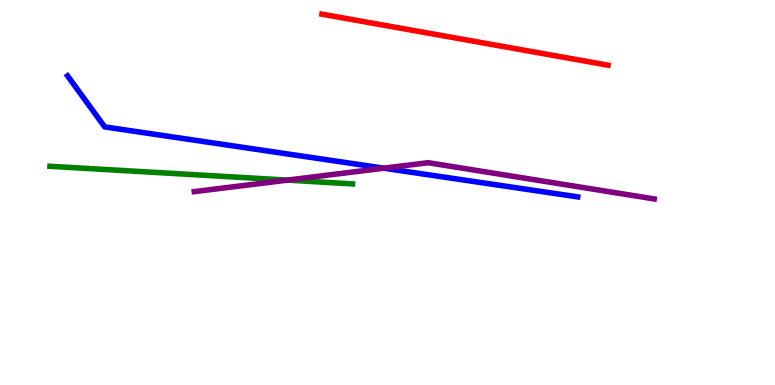[{'lines': ['blue', 'red'], 'intersections': []}, {'lines': ['green', 'red'], 'intersections': []}, {'lines': ['purple', 'red'], 'intersections': []}, {'lines': ['blue', 'green'], 'intersections': []}, {'lines': ['blue', 'purple'], 'intersections': [{'x': 4.95, 'y': 5.63}]}, {'lines': ['green', 'purple'], 'intersections': [{'x': 3.71, 'y': 5.32}]}]